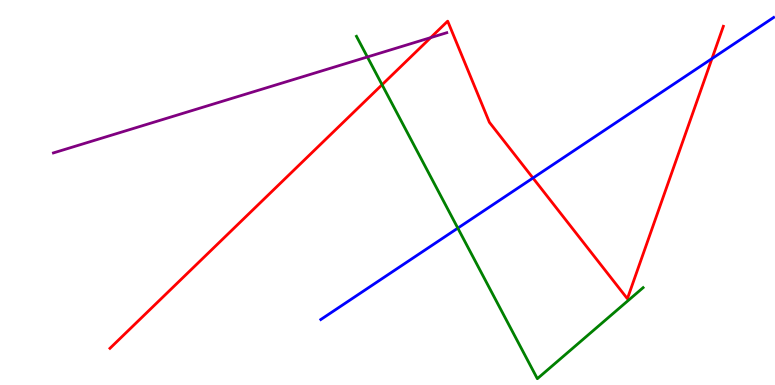[{'lines': ['blue', 'red'], 'intersections': [{'x': 6.88, 'y': 5.38}, {'x': 9.19, 'y': 8.48}]}, {'lines': ['green', 'red'], 'intersections': [{'x': 4.93, 'y': 7.8}]}, {'lines': ['purple', 'red'], 'intersections': [{'x': 5.56, 'y': 9.02}]}, {'lines': ['blue', 'green'], 'intersections': [{'x': 5.91, 'y': 4.07}]}, {'lines': ['blue', 'purple'], 'intersections': []}, {'lines': ['green', 'purple'], 'intersections': [{'x': 4.74, 'y': 8.52}]}]